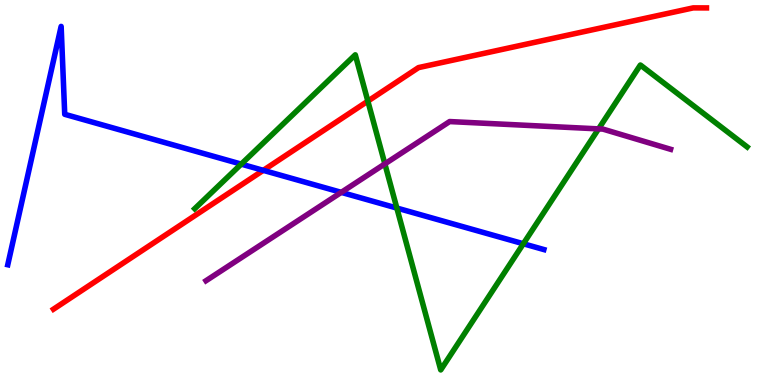[{'lines': ['blue', 'red'], 'intersections': [{'x': 3.4, 'y': 5.58}]}, {'lines': ['green', 'red'], 'intersections': [{'x': 4.75, 'y': 7.37}]}, {'lines': ['purple', 'red'], 'intersections': []}, {'lines': ['blue', 'green'], 'intersections': [{'x': 3.11, 'y': 5.74}, {'x': 5.12, 'y': 4.6}, {'x': 6.75, 'y': 3.67}]}, {'lines': ['blue', 'purple'], 'intersections': [{'x': 4.4, 'y': 5.0}]}, {'lines': ['green', 'purple'], 'intersections': [{'x': 4.97, 'y': 5.74}, {'x': 7.72, 'y': 6.65}]}]